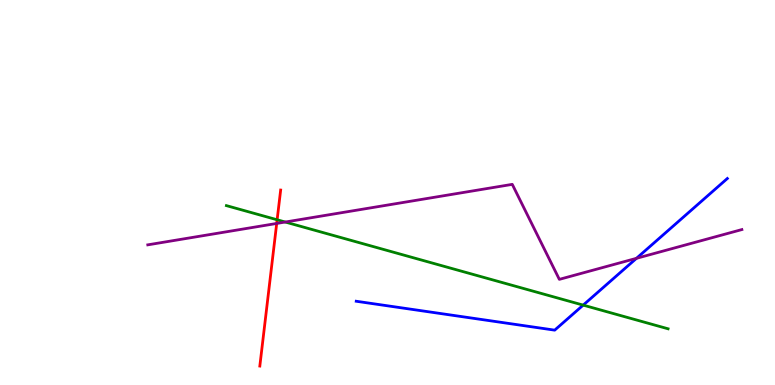[{'lines': ['blue', 'red'], 'intersections': []}, {'lines': ['green', 'red'], 'intersections': [{'x': 3.58, 'y': 4.29}]}, {'lines': ['purple', 'red'], 'intersections': [{'x': 3.57, 'y': 4.2}]}, {'lines': ['blue', 'green'], 'intersections': [{'x': 7.52, 'y': 2.07}]}, {'lines': ['blue', 'purple'], 'intersections': [{'x': 8.21, 'y': 3.29}]}, {'lines': ['green', 'purple'], 'intersections': [{'x': 3.68, 'y': 4.23}]}]